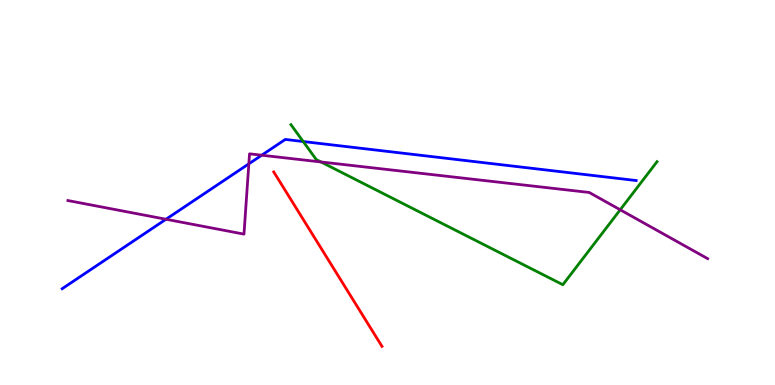[{'lines': ['blue', 'red'], 'intersections': []}, {'lines': ['green', 'red'], 'intersections': []}, {'lines': ['purple', 'red'], 'intersections': []}, {'lines': ['blue', 'green'], 'intersections': [{'x': 3.91, 'y': 6.32}]}, {'lines': ['blue', 'purple'], 'intersections': [{'x': 2.14, 'y': 4.31}, {'x': 3.21, 'y': 5.74}, {'x': 3.38, 'y': 5.97}]}, {'lines': ['green', 'purple'], 'intersections': [{'x': 4.14, 'y': 5.79}, {'x': 8.0, 'y': 4.55}]}]